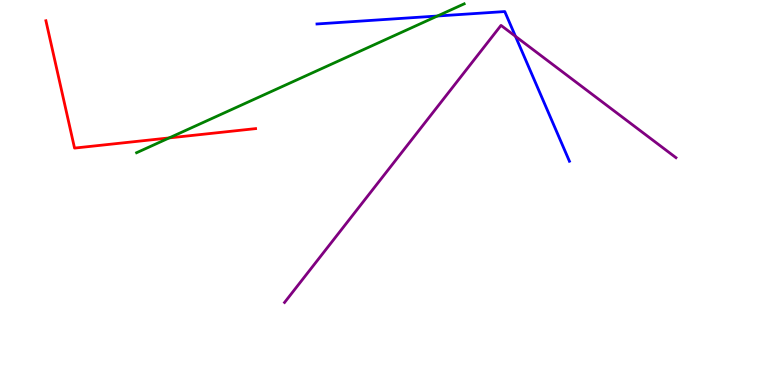[{'lines': ['blue', 'red'], 'intersections': []}, {'lines': ['green', 'red'], 'intersections': [{'x': 2.18, 'y': 6.42}]}, {'lines': ['purple', 'red'], 'intersections': []}, {'lines': ['blue', 'green'], 'intersections': [{'x': 5.64, 'y': 9.58}]}, {'lines': ['blue', 'purple'], 'intersections': [{'x': 6.65, 'y': 9.06}]}, {'lines': ['green', 'purple'], 'intersections': []}]